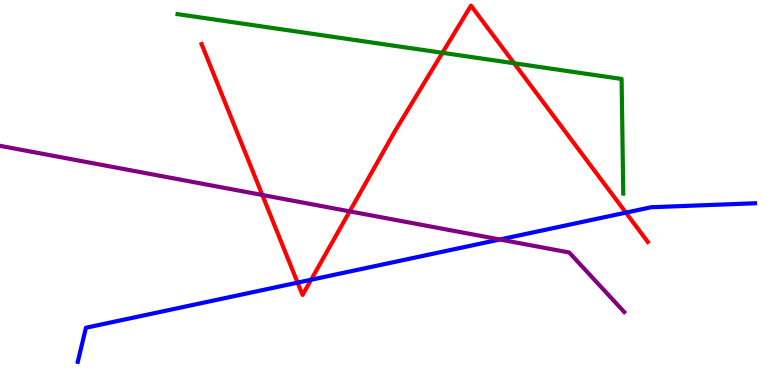[{'lines': ['blue', 'red'], 'intersections': [{'x': 3.84, 'y': 2.66}, {'x': 4.01, 'y': 2.73}, {'x': 8.08, 'y': 4.48}]}, {'lines': ['green', 'red'], 'intersections': [{'x': 5.71, 'y': 8.63}, {'x': 6.63, 'y': 8.36}]}, {'lines': ['purple', 'red'], 'intersections': [{'x': 3.38, 'y': 4.94}, {'x': 4.51, 'y': 4.51}]}, {'lines': ['blue', 'green'], 'intersections': []}, {'lines': ['blue', 'purple'], 'intersections': [{'x': 6.45, 'y': 3.78}]}, {'lines': ['green', 'purple'], 'intersections': []}]